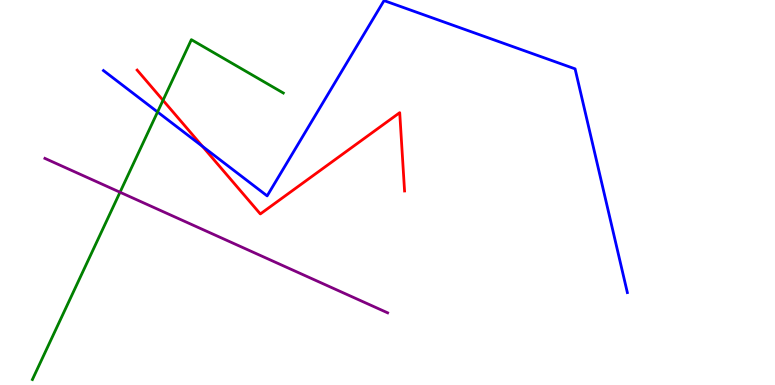[{'lines': ['blue', 'red'], 'intersections': [{'x': 2.61, 'y': 6.2}]}, {'lines': ['green', 'red'], 'intersections': [{'x': 2.1, 'y': 7.39}]}, {'lines': ['purple', 'red'], 'intersections': []}, {'lines': ['blue', 'green'], 'intersections': [{'x': 2.03, 'y': 7.09}]}, {'lines': ['blue', 'purple'], 'intersections': []}, {'lines': ['green', 'purple'], 'intersections': [{'x': 1.55, 'y': 5.01}]}]